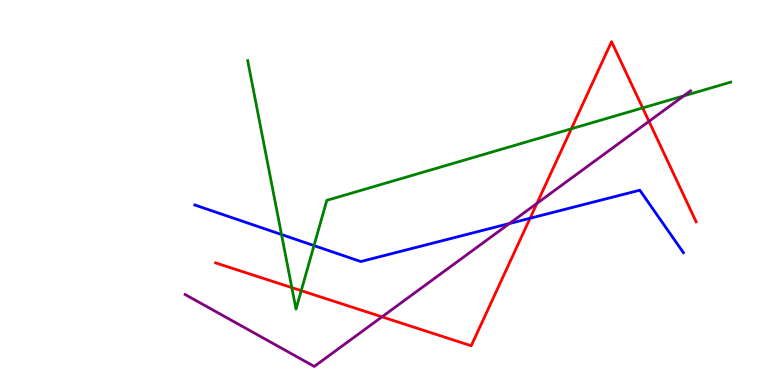[{'lines': ['blue', 'red'], 'intersections': [{'x': 6.84, 'y': 4.33}]}, {'lines': ['green', 'red'], 'intersections': [{'x': 3.77, 'y': 2.53}, {'x': 3.89, 'y': 2.45}, {'x': 7.37, 'y': 6.65}, {'x': 8.29, 'y': 7.2}]}, {'lines': ['purple', 'red'], 'intersections': [{'x': 4.93, 'y': 1.77}, {'x': 6.93, 'y': 4.72}, {'x': 8.37, 'y': 6.85}]}, {'lines': ['blue', 'green'], 'intersections': [{'x': 3.63, 'y': 3.91}, {'x': 4.05, 'y': 3.62}]}, {'lines': ['blue', 'purple'], 'intersections': [{'x': 6.57, 'y': 4.19}]}, {'lines': ['green', 'purple'], 'intersections': [{'x': 8.82, 'y': 7.51}]}]